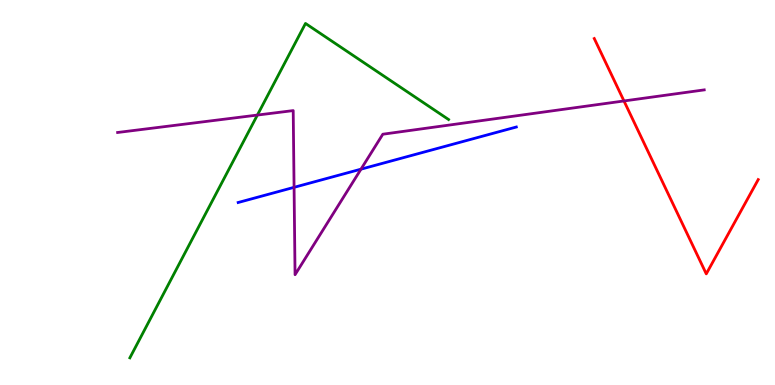[{'lines': ['blue', 'red'], 'intersections': []}, {'lines': ['green', 'red'], 'intersections': []}, {'lines': ['purple', 'red'], 'intersections': [{'x': 8.05, 'y': 7.38}]}, {'lines': ['blue', 'green'], 'intersections': []}, {'lines': ['blue', 'purple'], 'intersections': [{'x': 3.79, 'y': 5.13}, {'x': 4.66, 'y': 5.61}]}, {'lines': ['green', 'purple'], 'intersections': [{'x': 3.32, 'y': 7.01}]}]